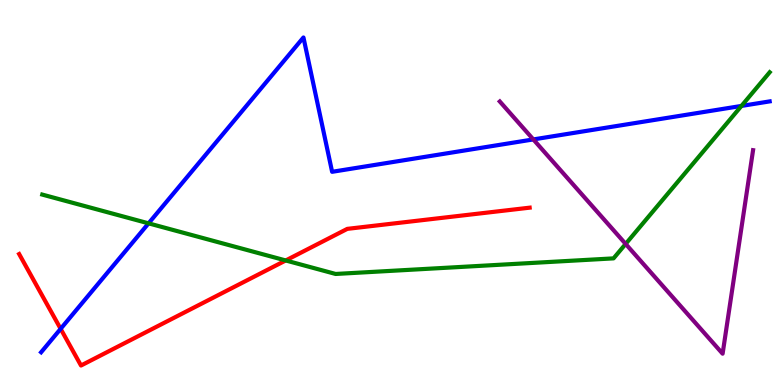[{'lines': ['blue', 'red'], 'intersections': [{'x': 0.783, 'y': 1.46}]}, {'lines': ['green', 'red'], 'intersections': [{'x': 3.69, 'y': 3.23}]}, {'lines': ['purple', 'red'], 'intersections': []}, {'lines': ['blue', 'green'], 'intersections': [{'x': 1.92, 'y': 4.2}, {'x': 9.57, 'y': 7.25}]}, {'lines': ['blue', 'purple'], 'intersections': [{'x': 6.88, 'y': 6.38}]}, {'lines': ['green', 'purple'], 'intersections': [{'x': 8.07, 'y': 3.66}]}]